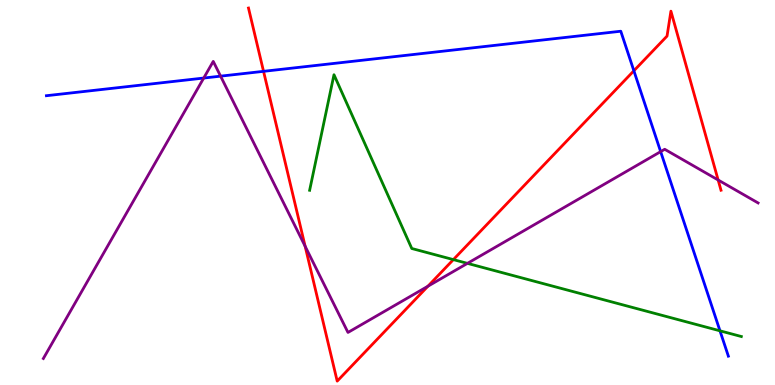[{'lines': ['blue', 'red'], 'intersections': [{'x': 3.4, 'y': 8.15}, {'x': 8.18, 'y': 8.16}]}, {'lines': ['green', 'red'], 'intersections': [{'x': 5.85, 'y': 3.26}]}, {'lines': ['purple', 'red'], 'intersections': [{'x': 3.94, 'y': 3.6}, {'x': 5.52, 'y': 2.57}, {'x': 9.27, 'y': 5.33}]}, {'lines': ['blue', 'green'], 'intersections': [{'x': 9.29, 'y': 1.41}]}, {'lines': ['blue', 'purple'], 'intersections': [{'x': 2.63, 'y': 7.97}, {'x': 2.85, 'y': 8.02}, {'x': 8.52, 'y': 6.06}]}, {'lines': ['green', 'purple'], 'intersections': [{'x': 6.03, 'y': 3.16}]}]